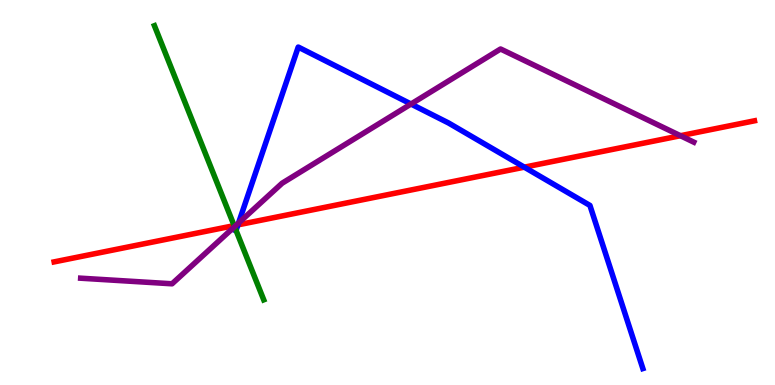[{'lines': ['blue', 'red'], 'intersections': [{'x': 3.07, 'y': 4.16}, {'x': 6.77, 'y': 5.66}]}, {'lines': ['green', 'red'], 'intersections': [{'x': 3.02, 'y': 4.14}]}, {'lines': ['purple', 'red'], 'intersections': [{'x': 3.05, 'y': 4.15}, {'x': 8.78, 'y': 6.47}]}, {'lines': ['blue', 'green'], 'intersections': [{'x': 3.05, 'y': 4.02}]}, {'lines': ['blue', 'purple'], 'intersections': [{'x': 3.08, 'y': 4.21}, {'x': 5.3, 'y': 7.3}]}, {'lines': ['green', 'purple'], 'intersections': [{'x': 3.03, 'y': 4.11}]}]